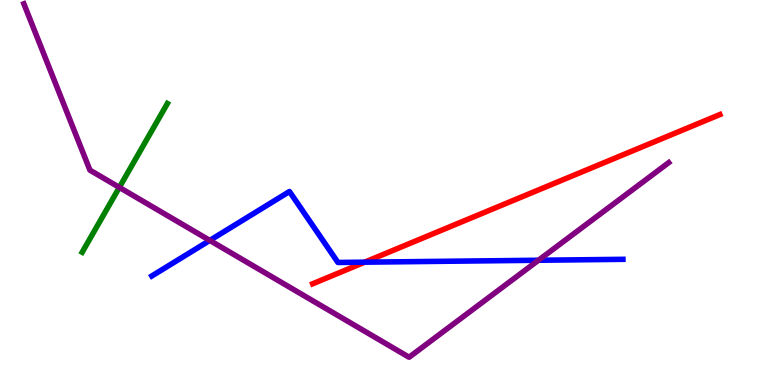[{'lines': ['blue', 'red'], 'intersections': [{'x': 4.71, 'y': 3.19}]}, {'lines': ['green', 'red'], 'intersections': []}, {'lines': ['purple', 'red'], 'intersections': []}, {'lines': ['blue', 'green'], 'intersections': []}, {'lines': ['blue', 'purple'], 'intersections': [{'x': 2.71, 'y': 3.76}, {'x': 6.95, 'y': 3.24}]}, {'lines': ['green', 'purple'], 'intersections': [{'x': 1.54, 'y': 5.13}]}]